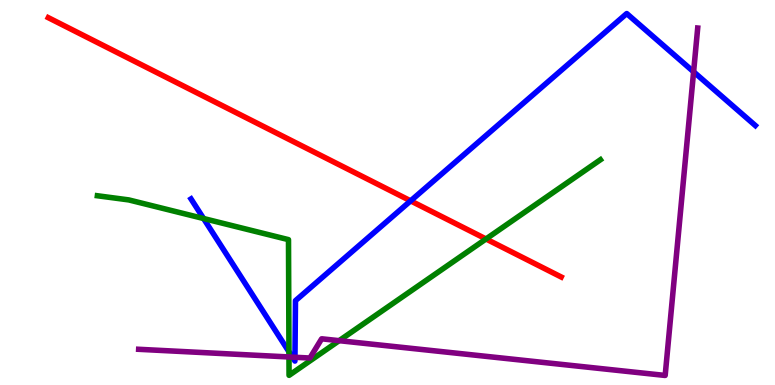[{'lines': ['blue', 'red'], 'intersections': [{'x': 5.3, 'y': 4.78}]}, {'lines': ['green', 'red'], 'intersections': [{'x': 6.27, 'y': 3.79}]}, {'lines': ['purple', 'red'], 'intersections': []}, {'lines': ['blue', 'green'], 'intersections': [{'x': 2.63, 'y': 4.32}, {'x': 3.73, 'y': 0.863}]}, {'lines': ['blue', 'purple'], 'intersections': [{'x': 3.77, 'y': 0.724}, {'x': 3.81, 'y': 0.72}, {'x': 8.95, 'y': 8.14}]}, {'lines': ['green', 'purple'], 'intersections': [{'x': 3.73, 'y': 0.728}, {'x': 4.38, 'y': 1.15}]}]